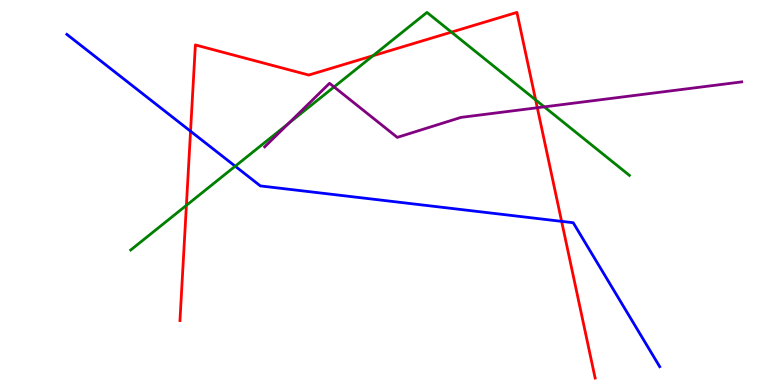[{'lines': ['blue', 'red'], 'intersections': [{'x': 2.46, 'y': 6.59}, {'x': 7.25, 'y': 4.25}]}, {'lines': ['green', 'red'], 'intersections': [{'x': 2.41, 'y': 4.67}, {'x': 4.81, 'y': 8.55}, {'x': 5.82, 'y': 9.17}, {'x': 6.91, 'y': 7.41}]}, {'lines': ['purple', 'red'], 'intersections': [{'x': 6.93, 'y': 7.2}]}, {'lines': ['blue', 'green'], 'intersections': [{'x': 3.03, 'y': 5.68}]}, {'lines': ['blue', 'purple'], 'intersections': []}, {'lines': ['green', 'purple'], 'intersections': [{'x': 3.72, 'y': 6.8}, {'x': 4.31, 'y': 7.74}, {'x': 7.02, 'y': 7.22}]}]